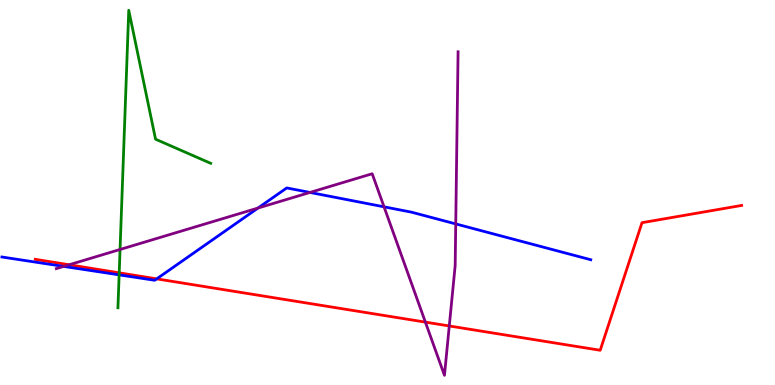[{'lines': ['blue', 'red'], 'intersections': [{'x': 2.02, 'y': 2.76}]}, {'lines': ['green', 'red'], 'intersections': [{'x': 1.54, 'y': 2.91}]}, {'lines': ['purple', 'red'], 'intersections': [{'x': 0.892, 'y': 3.12}, {'x': 5.49, 'y': 1.63}, {'x': 5.8, 'y': 1.53}]}, {'lines': ['blue', 'green'], 'intersections': [{'x': 1.54, 'y': 2.86}]}, {'lines': ['blue', 'purple'], 'intersections': [{'x': 0.822, 'y': 3.08}, {'x': 3.33, 'y': 4.6}, {'x': 4.0, 'y': 5.0}, {'x': 4.96, 'y': 4.63}, {'x': 5.88, 'y': 4.18}]}, {'lines': ['green', 'purple'], 'intersections': [{'x': 1.55, 'y': 3.52}]}]